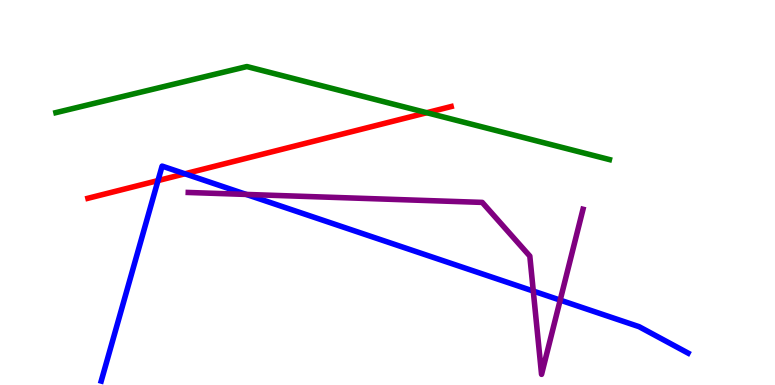[{'lines': ['blue', 'red'], 'intersections': [{'x': 2.04, 'y': 5.31}, {'x': 2.39, 'y': 5.49}]}, {'lines': ['green', 'red'], 'intersections': [{'x': 5.51, 'y': 7.07}]}, {'lines': ['purple', 'red'], 'intersections': []}, {'lines': ['blue', 'green'], 'intersections': []}, {'lines': ['blue', 'purple'], 'intersections': [{'x': 3.18, 'y': 4.95}, {'x': 6.88, 'y': 2.44}, {'x': 7.23, 'y': 2.2}]}, {'lines': ['green', 'purple'], 'intersections': []}]